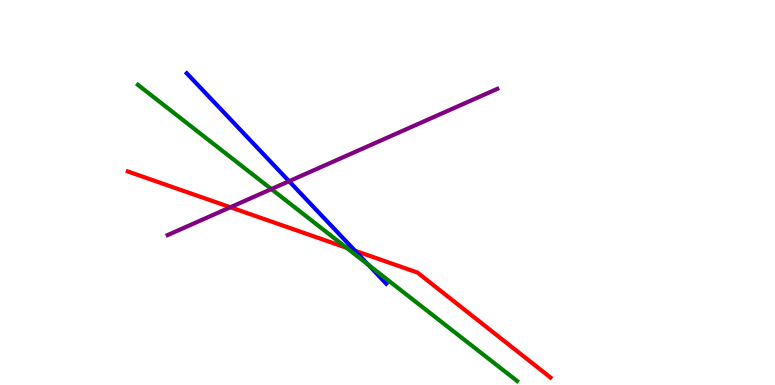[{'lines': ['blue', 'red'], 'intersections': [{'x': 4.58, 'y': 3.49}]}, {'lines': ['green', 'red'], 'intersections': [{'x': 4.47, 'y': 3.56}]}, {'lines': ['purple', 'red'], 'intersections': [{'x': 2.97, 'y': 4.62}]}, {'lines': ['blue', 'green'], 'intersections': [{'x': 4.75, 'y': 3.12}]}, {'lines': ['blue', 'purple'], 'intersections': [{'x': 3.73, 'y': 5.29}]}, {'lines': ['green', 'purple'], 'intersections': [{'x': 3.5, 'y': 5.09}]}]